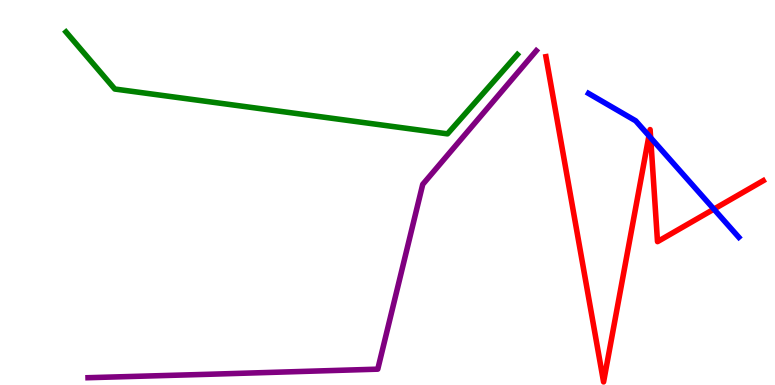[{'lines': ['blue', 'red'], 'intersections': [{'x': 8.37, 'y': 6.47}, {'x': 8.4, 'y': 6.42}, {'x': 9.21, 'y': 4.57}]}, {'lines': ['green', 'red'], 'intersections': []}, {'lines': ['purple', 'red'], 'intersections': []}, {'lines': ['blue', 'green'], 'intersections': []}, {'lines': ['blue', 'purple'], 'intersections': []}, {'lines': ['green', 'purple'], 'intersections': []}]